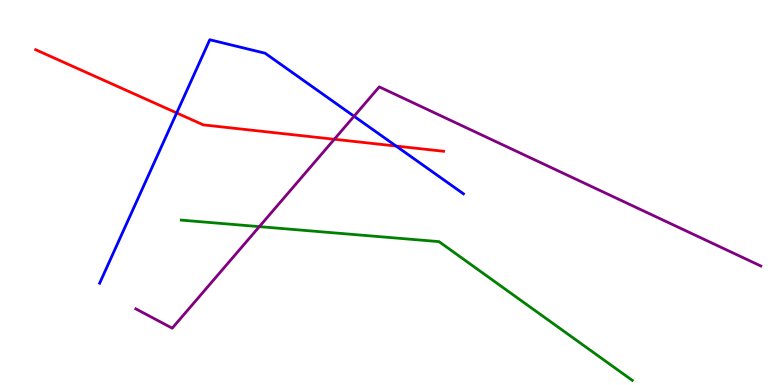[{'lines': ['blue', 'red'], 'intersections': [{'x': 2.28, 'y': 7.07}, {'x': 5.11, 'y': 6.21}]}, {'lines': ['green', 'red'], 'intersections': []}, {'lines': ['purple', 'red'], 'intersections': [{'x': 4.31, 'y': 6.38}]}, {'lines': ['blue', 'green'], 'intersections': []}, {'lines': ['blue', 'purple'], 'intersections': [{'x': 4.57, 'y': 6.98}]}, {'lines': ['green', 'purple'], 'intersections': [{'x': 3.35, 'y': 4.11}]}]